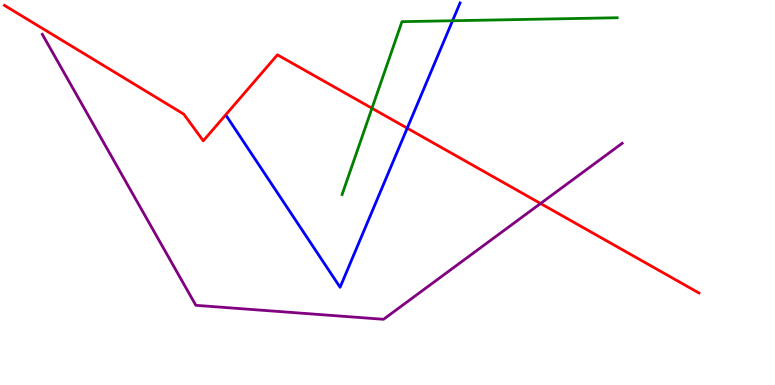[{'lines': ['blue', 'red'], 'intersections': [{'x': 5.25, 'y': 6.67}]}, {'lines': ['green', 'red'], 'intersections': [{'x': 4.8, 'y': 7.19}]}, {'lines': ['purple', 'red'], 'intersections': [{'x': 6.97, 'y': 4.71}]}, {'lines': ['blue', 'green'], 'intersections': [{'x': 5.84, 'y': 9.46}]}, {'lines': ['blue', 'purple'], 'intersections': []}, {'lines': ['green', 'purple'], 'intersections': []}]